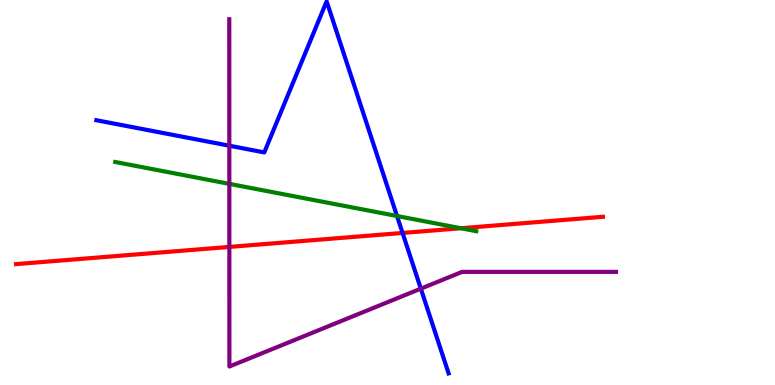[{'lines': ['blue', 'red'], 'intersections': [{'x': 5.19, 'y': 3.95}]}, {'lines': ['green', 'red'], 'intersections': [{'x': 5.95, 'y': 4.07}]}, {'lines': ['purple', 'red'], 'intersections': [{'x': 2.96, 'y': 3.59}]}, {'lines': ['blue', 'green'], 'intersections': [{'x': 5.12, 'y': 4.39}]}, {'lines': ['blue', 'purple'], 'intersections': [{'x': 2.96, 'y': 6.22}, {'x': 5.43, 'y': 2.5}]}, {'lines': ['green', 'purple'], 'intersections': [{'x': 2.96, 'y': 5.22}]}]